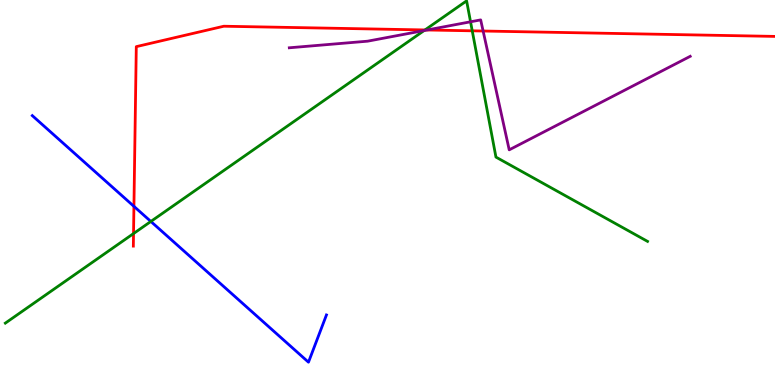[{'lines': ['blue', 'red'], 'intersections': [{'x': 1.73, 'y': 4.64}]}, {'lines': ['green', 'red'], 'intersections': [{'x': 1.72, 'y': 3.93}, {'x': 5.48, 'y': 9.22}, {'x': 6.09, 'y': 9.2}]}, {'lines': ['purple', 'red'], 'intersections': [{'x': 5.51, 'y': 9.22}, {'x': 6.23, 'y': 9.19}]}, {'lines': ['blue', 'green'], 'intersections': [{'x': 1.95, 'y': 4.25}]}, {'lines': ['blue', 'purple'], 'intersections': []}, {'lines': ['green', 'purple'], 'intersections': [{'x': 5.47, 'y': 9.21}, {'x': 6.07, 'y': 9.43}]}]